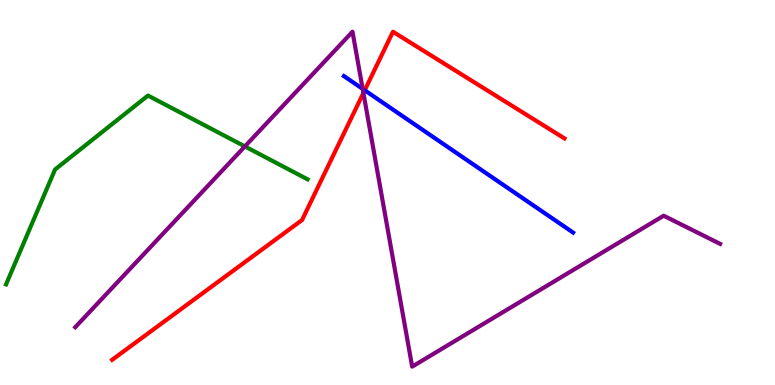[{'lines': ['blue', 'red'], 'intersections': [{'x': 4.71, 'y': 7.66}]}, {'lines': ['green', 'red'], 'intersections': []}, {'lines': ['purple', 'red'], 'intersections': [{'x': 4.69, 'y': 7.59}]}, {'lines': ['blue', 'green'], 'intersections': []}, {'lines': ['blue', 'purple'], 'intersections': [{'x': 4.68, 'y': 7.69}]}, {'lines': ['green', 'purple'], 'intersections': [{'x': 3.16, 'y': 6.2}]}]